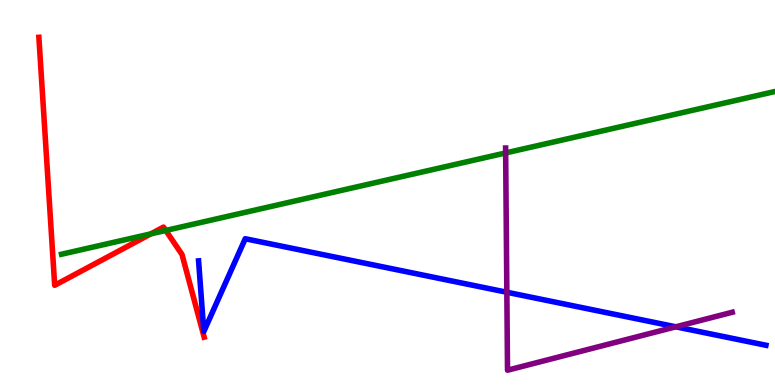[{'lines': ['blue', 'red'], 'intersections': []}, {'lines': ['green', 'red'], 'intersections': [{'x': 1.95, 'y': 3.93}, {'x': 2.14, 'y': 4.01}]}, {'lines': ['purple', 'red'], 'intersections': []}, {'lines': ['blue', 'green'], 'intersections': []}, {'lines': ['blue', 'purple'], 'intersections': [{'x': 6.54, 'y': 2.41}, {'x': 8.72, 'y': 1.51}]}, {'lines': ['green', 'purple'], 'intersections': [{'x': 6.52, 'y': 6.03}]}]